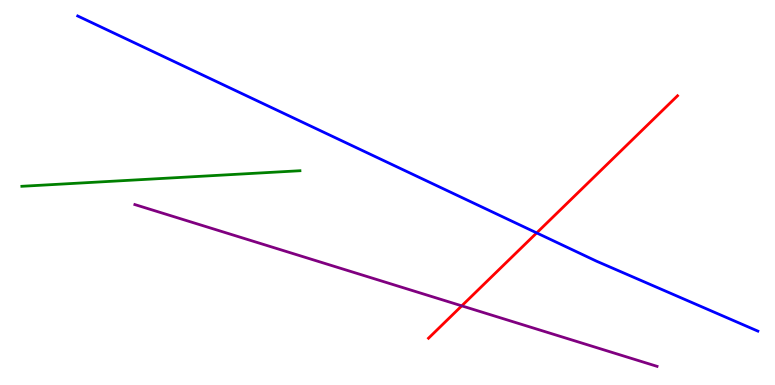[{'lines': ['blue', 'red'], 'intersections': [{'x': 6.92, 'y': 3.95}]}, {'lines': ['green', 'red'], 'intersections': []}, {'lines': ['purple', 'red'], 'intersections': [{'x': 5.96, 'y': 2.06}]}, {'lines': ['blue', 'green'], 'intersections': []}, {'lines': ['blue', 'purple'], 'intersections': []}, {'lines': ['green', 'purple'], 'intersections': []}]